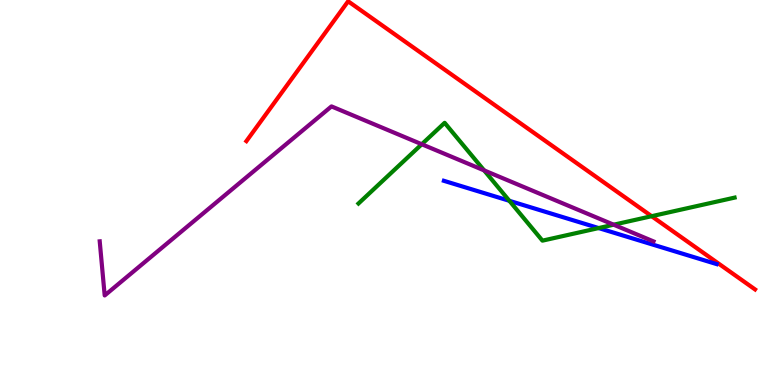[{'lines': ['blue', 'red'], 'intersections': []}, {'lines': ['green', 'red'], 'intersections': [{'x': 8.41, 'y': 4.38}]}, {'lines': ['purple', 'red'], 'intersections': []}, {'lines': ['blue', 'green'], 'intersections': [{'x': 6.57, 'y': 4.78}, {'x': 7.72, 'y': 4.08}]}, {'lines': ['blue', 'purple'], 'intersections': []}, {'lines': ['green', 'purple'], 'intersections': [{'x': 5.44, 'y': 6.25}, {'x': 6.25, 'y': 5.57}, {'x': 7.92, 'y': 4.16}]}]